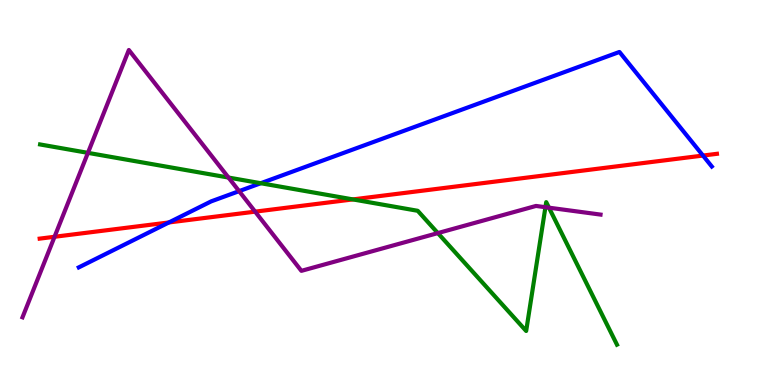[{'lines': ['blue', 'red'], 'intersections': [{'x': 2.18, 'y': 4.22}, {'x': 9.07, 'y': 5.96}]}, {'lines': ['green', 'red'], 'intersections': [{'x': 4.55, 'y': 4.82}]}, {'lines': ['purple', 'red'], 'intersections': [{'x': 0.704, 'y': 3.85}, {'x': 3.29, 'y': 4.5}]}, {'lines': ['blue', 'green'], 'intersections': [{'x': 3.36, 'y': 5.24}]}, {'lines': ['blue', 'purple'], 'intersections': [{'x': 3.09, 'y': 5.04}]}, {'lines': ['green', 'purple'], 'intersections': [{'x': 1.13, 'y': 6.03}, {'x': 2.95, 'y': 5.39}, {'x': 5.65, 'y': 3.95}, {'x': 7.04, 'y': 4.62}, {'x': 7.08, 'y': 4.61}]}]